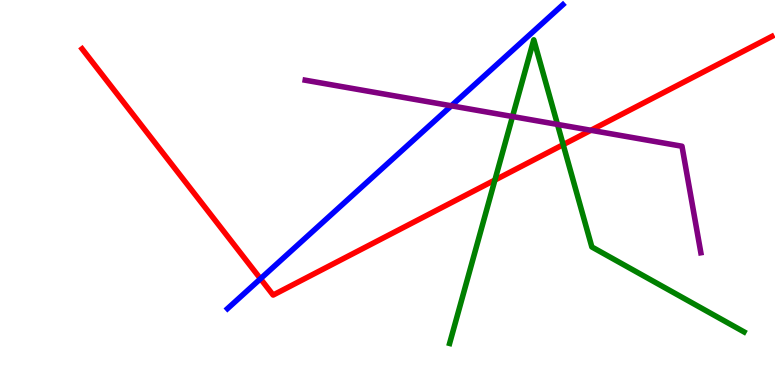[{'lines': ['blue', 'red'], 'intersections': [{'x': 3.36, 'y': 2.76}]}, {'lines': ['green', 'red'], 'intersections': [{'x': 6.39, 'y': 5.32}, {'x': 7.27, 'y': 6.24}]}, {'lines': ['purple', 'red'], 'intersections': [{'x': 7.62, 'y': 6.62}]}, {'lines': ['blue', 'green'], 'intersections': []}, {'lines': ['blue', 'purple'], 'intersections': [{'x': 5.82, 'y': 7.25}]}, {'lines': ['green', 'purple'], 'intersections': [{'x': 6.61, 'y': 6.97}, {'x': 7.19, 'y': 6.77}]}]